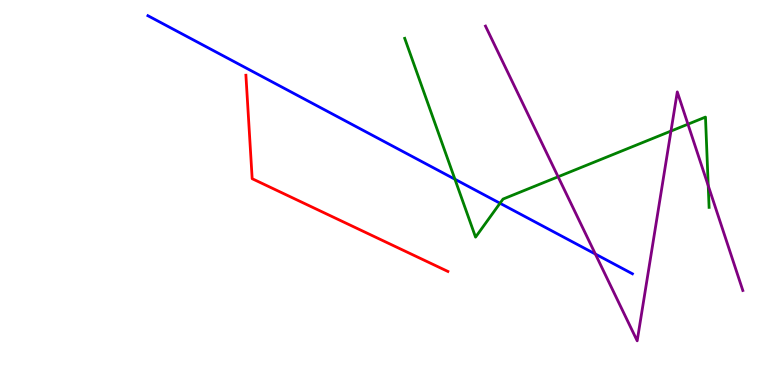[{'lines': ['blue', 'red'], 'intersections': []}, {'lines': ['green', 'red'], 'intersections': []}, {'lines': ['purple', 'red'], 'intersections': []}, {'lines': ['blue', 'green'], 'intersections': [{'x': 5.87, 'y': 5.34}, {'x': 6.45, 'y': 4.72}]}, {'lines': ['blue', 'purple'], 'intersections': [{'x': 7.68, 'y': 3.4}]}, {'lines': ['green', 'purple'], 'intersections': [{'x': 7.2, 'y': 5.41}, {'x': 8.66, 'y': 6.6}, {'x': 8.88, 'y': 6.77}, {'x': 9.14, 'y': 5.18}]}]